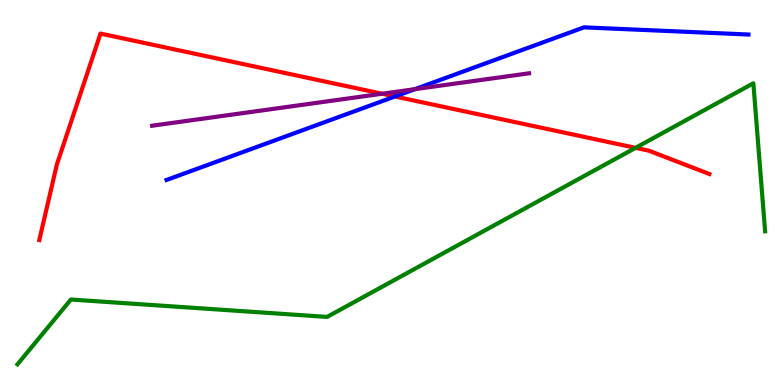[{'lines': ['blue', 'red'], 'intersections': [{'x': 5.1, 'y': 7.49}]}, {'lines': ['green', 'red'], 'intersections': [{'x': 8.2, 'y': 6.16}]}, {'lines': ['purple', 'red'], 'intersections': [{'x': 4.93, 'y': 7.57}]}, {'lines': ['blue', 'green'], 'intersections': []}, {'lines': ['blue', 'purple'], 'intersections': [{'x': 5.35, 'y': 7.68}]}, {'lines': ['green', 'purple'], 'intersections': []}]